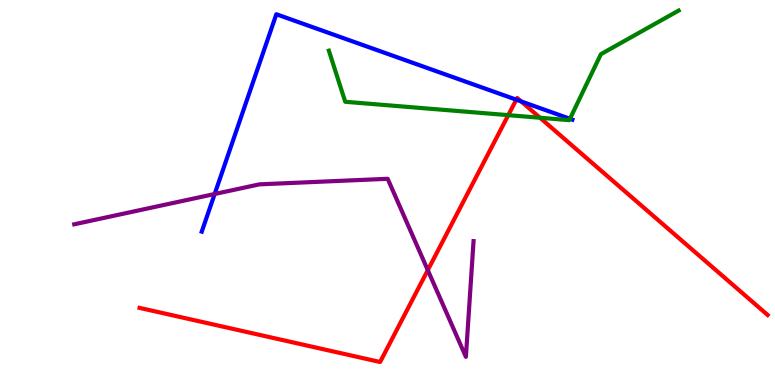[{'lines': ['blue', 'red'], 'intersections': [{'x': 6.66, 'y': 7.41}, {'x': 6.72, 'y': 7.37}]}, {'lines': ['green', 'red'], 'intersections': [{'x': 6.56, 'y': 7.01}, {'x': 6.97, 'y': 6.94}]}, {'lines': ['purple', 'red'], 'intersections': [{'x': 5.52, 'y': 2.98}]}, {'lines': ['blue', 'green'], 'intersections': [{'x': 7.35, 'y': 6.91}]}, {'lines': ['blue', 'purple'], 'intersections': [{'x': 2.77, 'y': 4.96}]}, {'lines': ['green', 'purple'], 'intersections': []}]